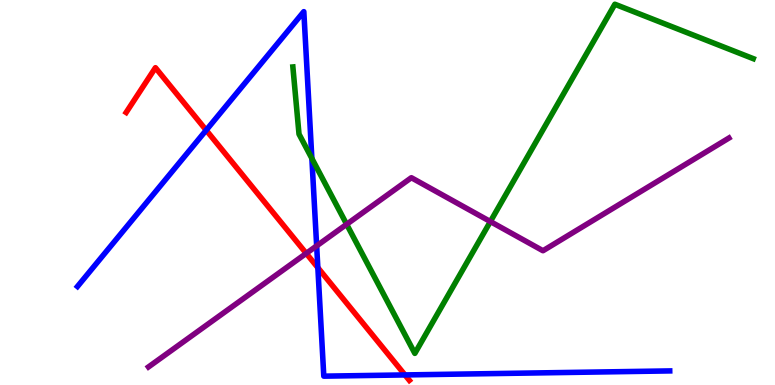[{'lines': ['blue', 'red'], 'intersections': [{'x': 2.66, 'y': 6.62}, {'x': 4.1, 'y': 3.05}, {'x': 5.23, 'y': 0.262}]}, {'lines': ['green', 'red'], 'intersections': []}, {'lines': ['purple', 'red'], 'intersections': [{'x': 3.95, 'y': 3.42}]}, {'lines': ['blue', 'green'], 'intersections': [{'x': 4.02, 'y': 5.88}]}, {'lines': ['blue', 'purple'], 'intersections': [{'x': 4.09, 'y': 3.61}]}, {'lines': ['green', 'purple'], 'intersections': [{'x': 4.47, 'y': 4.17}, {'x': 6.33, 'y': 4.25}]}]